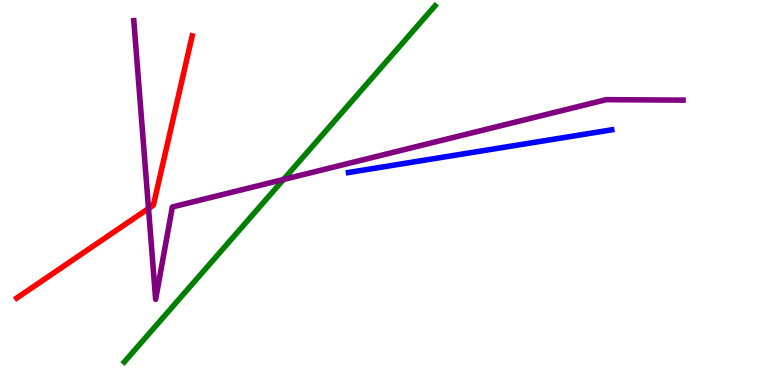[{'lines': ['blue', 'red'], 'intersections': []}, {'lines': ['green', 'red'], 'intersections': []}, {'lines': ['purple', 'red'], 'intersections': [{'x': 1.92, 'y': 4.58}]}, {'lines': ['blue', 'green'], 'intersections': []}, {'lines': ['blue', 'purple'], 'intersections': []}, {'lines': ['green', 'purple'], 'intersections': [{'x': 3.66, 'y': 5.34}]}]